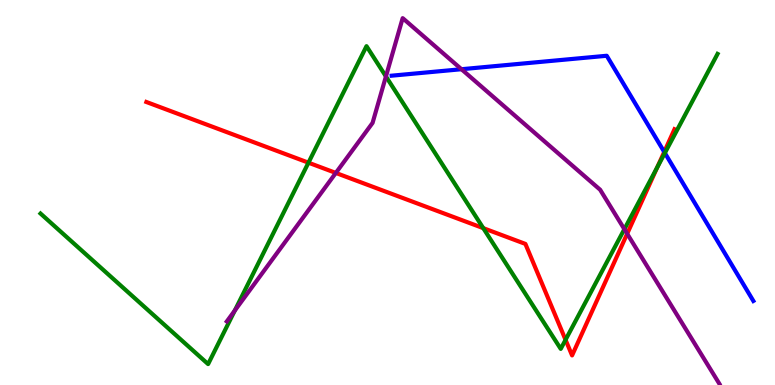[{'lines': ['blue', 'red'], 'intersections': [{'x': 8.57, 'y': 6.05}]}, {'lines': ['green', 'red'], 'intersections': [{'x': 3.98, 'y': 5.77}, {'x': 6.24, 'y': 4.07}, {'x': 7.3, 'y': 1.17}, {'x': 8.48, 'y': 5.65}]}, {'lines': ['purple', 'red'], 'intersections': [{'x': 4.33, 'y': 5.51}, {'x': 8.09, 'y': 3.93}]}, {'lines': ['blue', 'green'], 'intersections': [{'x': 8.58, 'y': 6.03}]}, {'lines': ['blue', 'purple'], 'intersections': [{'x': 5.95, 'y': 8.2}]}, {'lines': ['green', 'purple'], 'intersections': [{'x': 3.03, 'y': 1.93}, {'x': 4.98, 'y': 8.01}, {'x': 8.06, 'y': 4.05}]}]